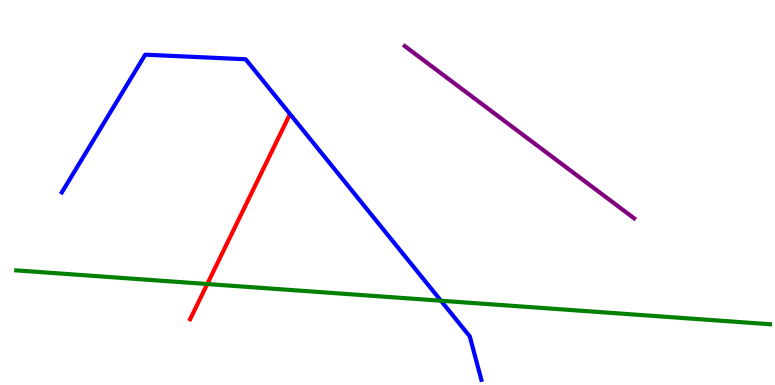[{'lines': ['blue', 'red'], 'intersections': []}, {'lines': ['green', 'red'], 'intersections': [{'x': 2.67, 'y': 2.62}]}, {'lines': ['purple', 'red'], 'intersections': []}, {'lines': ['blue', 'green'], 'intersections': [{'x': 5.69, 'y': 2.19}]}, {'lines': ['blue', 'purple'], 'intersections': []}, {'lines': ['green', 'purple'], 'intersections': []}]